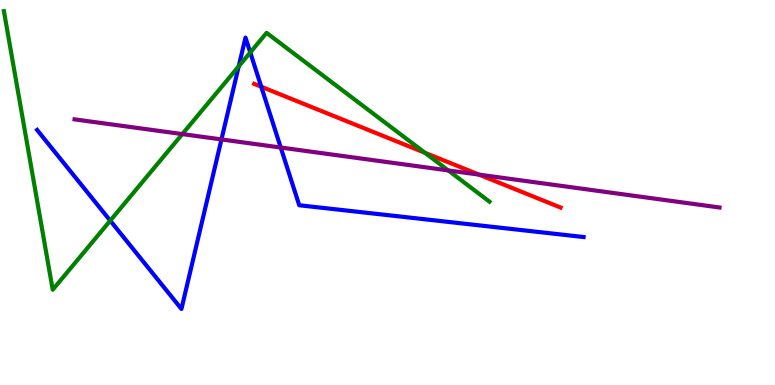[{'lines': ['blue', 'red'], 'intersections': [{'x': 3.37, 'y': 7.75}]}, {'lines': ['green', 'red'], 'intersections': [{'x': 5.48, 'y': 6.03}]}, {'lines': ['purple', 'red'], 'intersections': [{'x': 6.18, 'y': 5.46}]}, {'lines': ['blue', 'green'], 'intersections': [{'x': 1.42, 'y': 4.27}, {'x': 3.08, 'y': 8.28}, {'x': 3.23, 'y': 8.64}]}, {'lines': ['blue', 'purple'], 'intersections': [{'x': 2.86, 'y': 6.38}, {'x': 3.62, 'y': 6.17}]}, {'lines': ['green', 'purple'], 'intersections': [{'x': 2.35, 'y': 6.52}, {'x': 5.78, 'y': 5.57}]}]